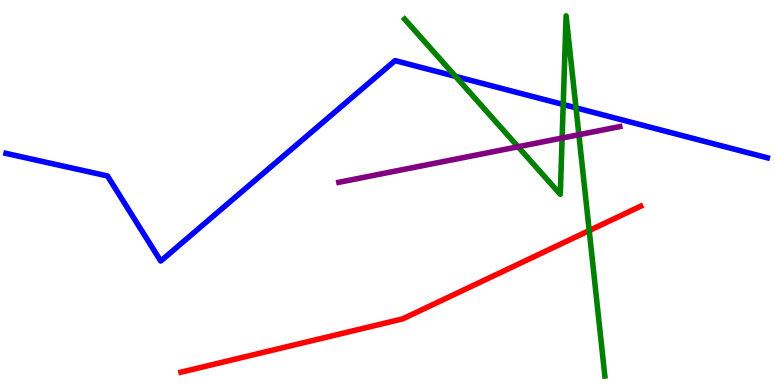[{'lines': ['blue', 'red'], 'intersections': []}, {'lines': ['green', 'red'], 'intersections': [{'x': 7.6, 'y': 4.01}]}, {'lines': ['purple', 'red'], 'intersections': []}, {'lines': ['blue', 'green'], 'intersections': [{'x': 5.88, 'y': 8.02}, {'x': 7.27, 'y': 7.29}, {'x': 7.43, 'y': 7.2}]}, {'lines': ['blue', 'purple'], 'intersections': []}, {'lines': ['green', 'purple'], 'intersections': [{'x': 6.68, 'y': 6.19}, {'x': 7.25, 'y': 6.41}, {'x': 7.47, 'y': 6.5}]}]